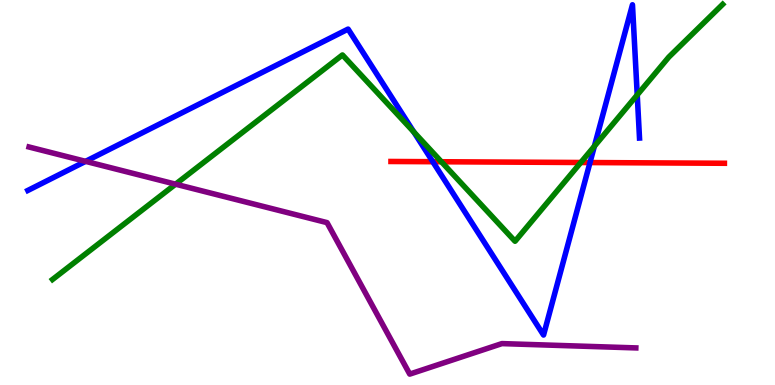[{'lines': ['blue', 'red'], 'intersections': [{'x': 5.58, 'y': 5.8}, {'x': 7.61, 'y': 5.78}]}, {'lines': ['green', 'red'], 'intersections': [{'x': 5.7, 'y': 5.8}, {'x': 7.49, 'y': 5.78}]}, {'lines': ['purple', 'red'], 'intersections': []}, {'lines': ['blue', 'green'], 'intersections': [{'x': 5.34, 'y': 6.57}, {'x': 7.67, 'y': 6.2}, {'x': 8.22, 'y': 7.54}]}, {'lines': ['blue', 'purple'], 'intersections': [{'x': 1.1, 'y': 5.81}]}, {'lines': ['green', 'purple'], 'intersections': [{'x': 2.27, 'y': 5.22}]}]